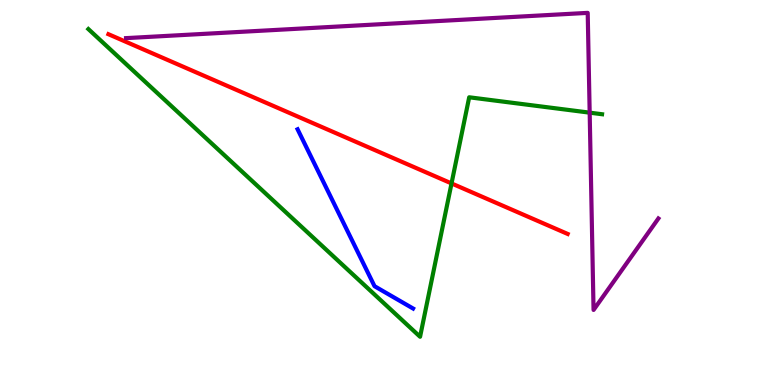[{'lines': ['blue', 'red'], 'intersections': []}, {'lines': ['green', 'red'], 'intersections': [{'x': 5.83, 'y': 5.24}]}, {'lines': ['purple', 'red'], 'intersections': []}, {'lines': ['blue', 'green'], 'intersections': []}, {'lines': ['blue', 'purple'], 'intersections': []}, {'lines': ['green', 'purple'], 'intersections': [{'x': 7.61, 'y': 7.07}]}]